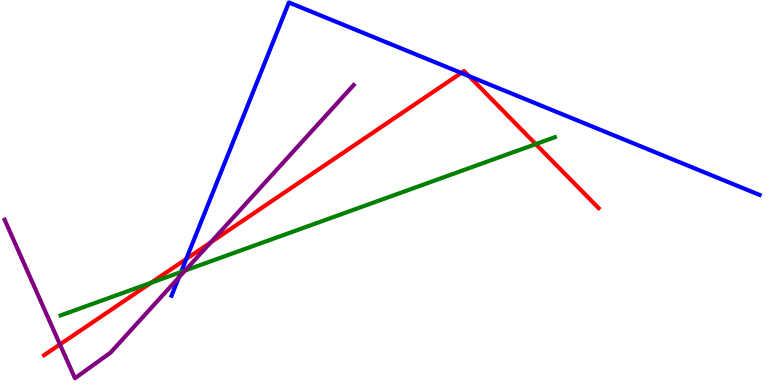[{'lines': ['blue', 'red'], 'intersections': [{'x': 2.4, 'y': 3.27}, {'x': 5.95, 'y': 8.11}, {'x': 6.05, 'y': 8.02}]}, {'lines': ['green', 'red'], 'intersections': [{'x': 1.95, 'y': 2.65}, {'x': 6.91, 'y': 6.26}]}, {'lines': ['purple', 'red'], 'intersections': [{'x': 0.774, 'y': 1.05}, {'x': 2.72, 'y': 3.7}]}, {'lines': ['blue', 'green'], 'intersections': [{'x': 2.34, 'y': 2.94}]}, {'lines': ['blue', 'purple'], 'intersections': [{'x': 2.31, 'y': 2.79}]}, {'lines': ['green', 'purple'], 'intersections': [{'x': 2.39, 'y': 2.97}]}]